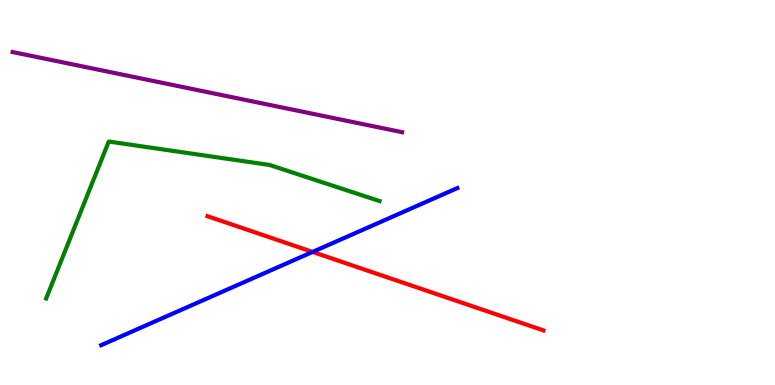[{'lines': ['blue', 'red'], 'intersections': [{'x': 4.03, 'y': 3.46}]}, {'lines': ['green', 'red'], 'intersections': []}, {'lines': ['purple', 'red'], 'intersections': []}, {'lines': ['blue', 'green'], 'intersections': []}, {'lines': ['blue', 'purple'], 'intersections': []}, {'lines': ['green', 'purple'], 'intersections': []}]